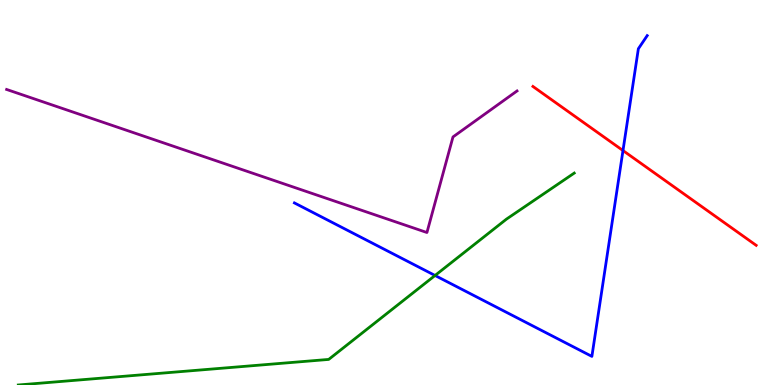[{'lines': ['blue', 'red'], 'intersections': [{'x': 8.04, 'y': 6.09}]}, {'lines': ['green', 'red'], 'intersections': []}, {'lines': ['purple', 'red'], 'intersections': []}, {'lines': ['blue', 'green'], 'intersections': [{'x': 5.61, 'y': 2.84}]}, {'lines': ['blue', 'purple'], 'intersections': []}, {'lines': ['green', 'purple'], 'intersections': []}]